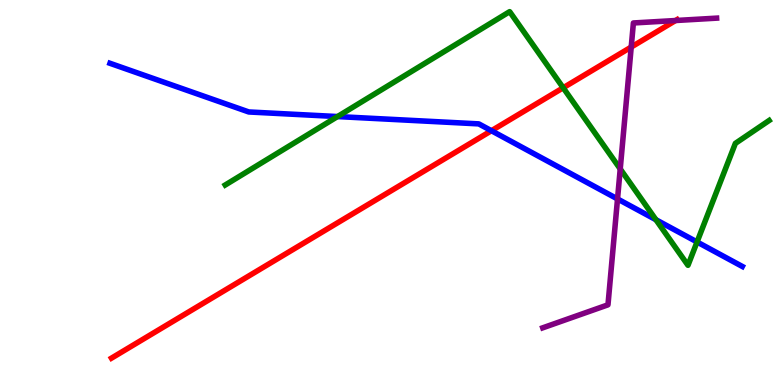[{'lines': ['blue', 'red'], 'intersections': [{'x': 6.34, 'y': 6.6}]}, {'lines': ['green', 'red'], 'intersections': [{'x': 7.27, 'y': 7.72}]}, {'lines': ['purple', 'red'], 'intersections': [{'x': 8.14, 'y': 8.78}, {'x': 8.72, 'y': 9.47}]}, {'lines': ['blue', 'green'], 'intersections': [{'x': 4.36, 'y': 6.97}, {'x': 8.46, 'y': 4.29}, {'x': 8.99, 'y': 3.72}]}, {'lines': ['blue', 'purple'], 'intersections': [{'x': 7.97, 'y': 4.83}]}, {'lines': ['green', 'purple'], 'intersections': [{'x': 8.0, 'y': 5.61}]}]